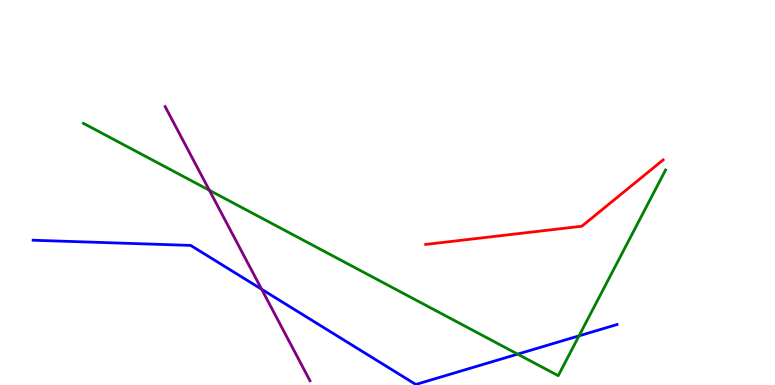[{'lines': ['blue', 'red'], 'intersections': []}, {'lines': ['green', 'red'], 'intersections': []}, {'lines': ['purple', 'red'], 'intersections': []}, {'lines': ['blue', 'green'], 'intersections': [{'x': 6.68, 'y': 0.802}, {'x': 7.47, 'y': 1.28}]}, {'lines': ['blue', 'purple'], 'intersections': [{'x': 3.38, 'y': 2.49}]}, {'lines': ['green', 'purple'], 'intersections': [{'x': 2.7, 'y': 5.06}]}]